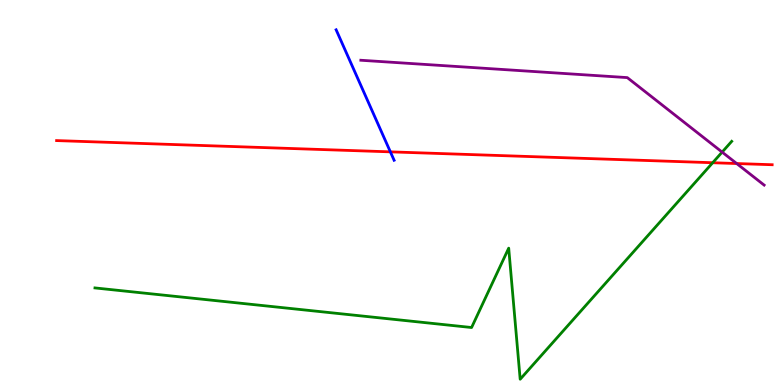[{'lines': ['blue', 'red'], 'intersections': [{'x': 5.04, 'y': 6.06}]}, {'lines': ['green', 'red'], 'intersections': [{'x': 9.2, 'y': 5.77}]}, {'lines': ['purple', 'red'], 'intersections': [{'x': 9.51, 'y': 5.75}]}, {'lines': ['blue', 'green'], 'intersections': []}, {'lines': ['blue', 'purple'], 'intersections': []}, {'lines': ['green', 'purple'], 'intersections': [{'x': 9.32, 'y': 6.05}]}]